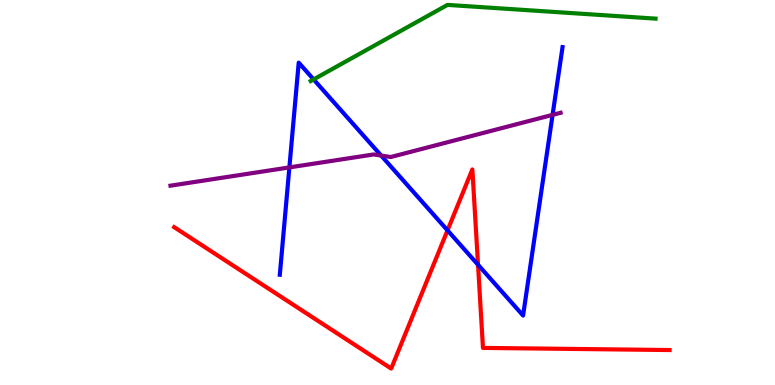[{'lines': ['blue', 'red'], 'intersections': [{'x': 5.77, 'y': 4.02}, {'x': 6.17, 'y': 3.12}]}, {'lines': ['green', 'red'], 'intersections': []}, {'lines': ['purple', 'red'], 'intersections': []}, {'lines': ['blue', 'green'], 'intersections': [{'x': 4.05, 'y': 7.94}]}, {'lines': ['blue', 'purple'], 'intersections': [{'x': 3.73, 'y': 5.65}, {'x': 4.92, 'y': 5.96}, {'x': 7.13, 'y': 7.02}]}, {'lines': ['green', 'purple'], 'intersections': []}]